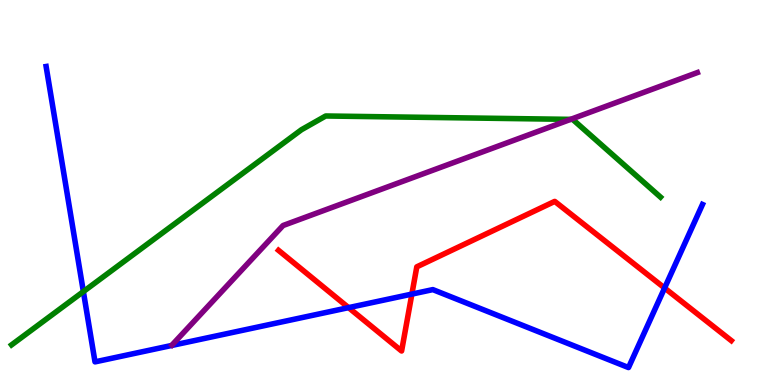[{'lines': ['blue', 'red'], 'intersections': [{'x': 4.5, 'y': 2.01}, {'x': 5.31, 'y': 2.36}, {'x': 8.58, 'y': 2.52}]}, {'lines': ['green', 'red'], 'intersections': []}, {'lines': ['purple', 'red'], 'intersections': []}, {'lines': ['blue', 'green'], 'intersections': [{'x': 1.08, 'y': 2.43}]}, {'lines': ['blue', 'purple'], 'intersections': []}, {'lines': ['green', 'purple'], 'intersections': [{'x': 7.36, 'y': 6.9}]}]